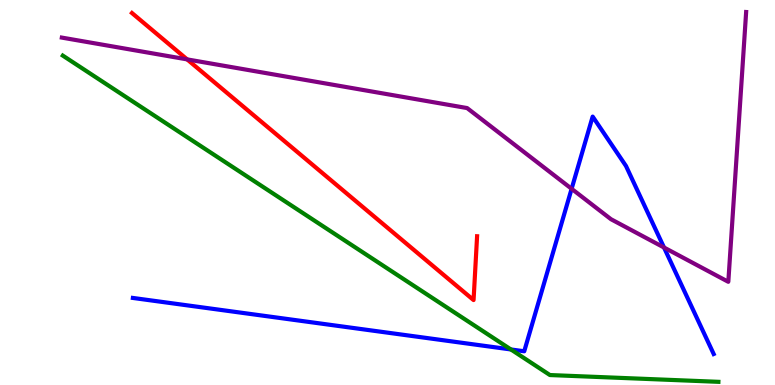[{'lines': ['blue', 'red'], 'intersections': []}, {'lines': ['green', 'red'], 'intersections': []}, {'lines': ['purple', 'red'], 'intersections': [{'x': 2.41, 'y': 8.46}]}, {'lines': ['blue', 'green'], 'intersections': [{'x': 6.59, 'y': 0.923}]}, {'lines': ['blue', 'purple'], 'intersections': [{'x': 7.38, 'y': 5.1}, {'x': 8.57, 'y': 3.57}]}, {'lines': ['green', 'purple'], 'intersections': []}]